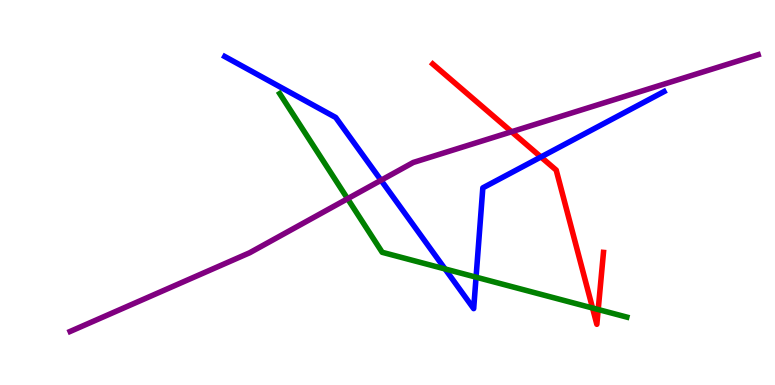[{'lines': ['blue', 'red'], 'intersections': [{'x': 6.98, 'y': 5.92}]}, {'lines': ['green', 'red'], 'intersections': [{'x': 7.65, 'y': 2.0}, {'x': 7.72, 'y': 1.96}]}, {'lines': ['purple', 'red'], 'intersections': [{'x': 6.6, 'y': 6.58}]}, {'lines': ['blue', 'green'], 'intersections': [{'x': 5.74, 'y': 3.01}, {'x': 6.14, 'y': 2.8}]}, {'lines': ['blue', 'purple'], 'intersections': [{'x': 4.92, 'y': 5.32}]}, {'lines': ['green', 'purple'], 'intersections': [{'x': 4.48, 'y': 4.84}]}]